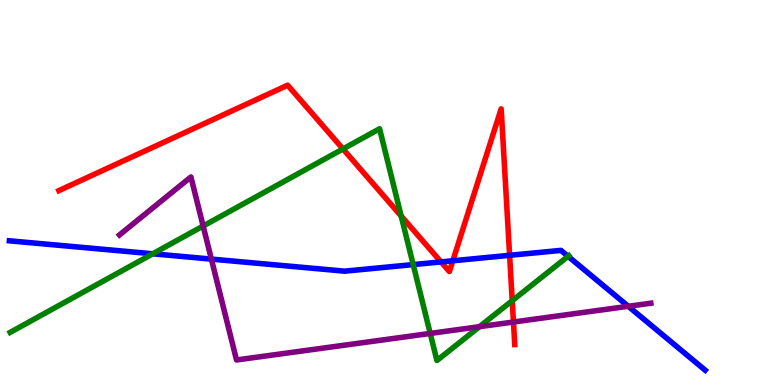[{'lines': ['blue', 'red'], 'intersections': [{'x': 5.69, 'y': 3.2}, {'x': 5.84, 'y': 3.23}, {'x': 6.58, 'y': 3.37}]}, {'lines': ['green', 'red'], 'intersections': [{'x': 4.43, 'y': 6.13}, {'x': 5.18, 'y': 4.39}, {'x': 6.61, 'y': 2.19}]}, {'lines': ['purple', 'red'], 'intersections': [{'x': 6.63, 'y': 1.64}]}, {'lines': ['blue', 'green'], 'intersections': [{'x': 1.97, 'y': 3.41}, {'x': 5.33, 'y': 3.13}, {'x': 7.33, 'y': 3.34}]}, {'lines': ['blue', 'purple'], 'intersections': [{'x': 2.73, 'y': 3.27}, {'x': 8.11, 'y': 2.04}]}, {'lines': ['green', 'purple'], 'intersections': [{'x': 2.62, 'y': 4.13}, {'x': 5.55, 'y': 1.34}, {'x': 6.19, 'y': 1.51}]}]